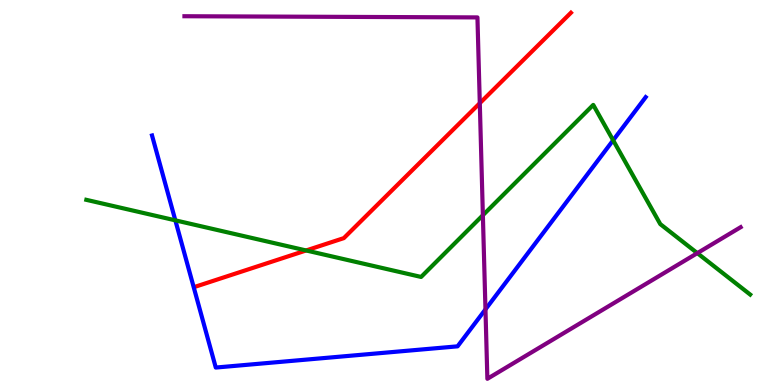[{'lines': ['blue', 'red'], 'intersections': []}, {'lines': ['green', 'red'], 'intersections': [{'x': 3.95, 'y': 3.49}]}, {'lines': ['purple', 'red'], 'intersections': [{'x': 6.19, 'y': 7.32}]}, {'lines': ['blue', 'green'], 'intersections': [{'x': 2.26, 'y': 4.28}, {'x': 7.91, 'y': 6.36}]}, {'lines': ['blue', 'purple'], 'intersections': [{'x': 6.26, 'y': 1.96}]}, {'lines': ['green', 'purple'], 'intersections': [{'x': 6.23, 'y': 4.41}, {'x': 9.0, 'y': 3.43}]}]